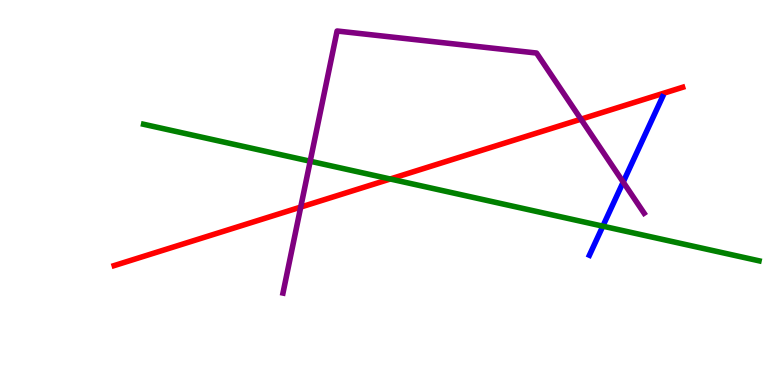[{'lines': ['blue', 'red'], 'intersections': []}, {'lines': ['green', 'red'], 'intersections': [{'x': 5.04, 'y': 5.35}]}, {'lines': ['purple', 'red'], 'intersections': [{'x': 3.88, 'y': 4.62}, {'x': 7.5, 'y': 6.9}]}, {'lines': ['blue', 'green'], 'intersections': [{'x': 7.78, 'y': 4.13}]}, {'lines': ['blue', 'purple'], 'intersections': [{'x': 8.04, 'y': 5.27}]}, {'lines': ['green', 'purple'], 'intersections': [{'x': 4.0, 'y': 5.81}]}]